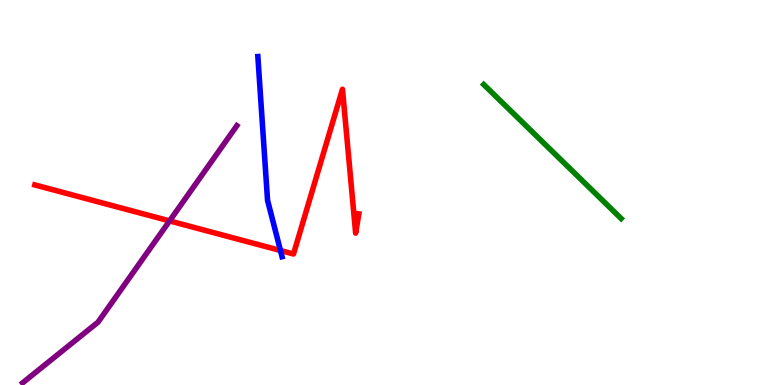[{'lines': ['blue', 'red'], 'intersections': [{'x': 3.62, 'y': 3.49}]}, {'lines': ['green', 'red'], 'intersections': []}, {'lines': ['purple', 'red'], 'intersections': [{'x': 2.19, 'y': 4.26}]}, {'lines': ['blue', 'green'], 'intersections': []}, {'lines': ['blue', 'purple'], 'intersections': []}, {'lines': ['green', 'purple'], 'intersections': []}]